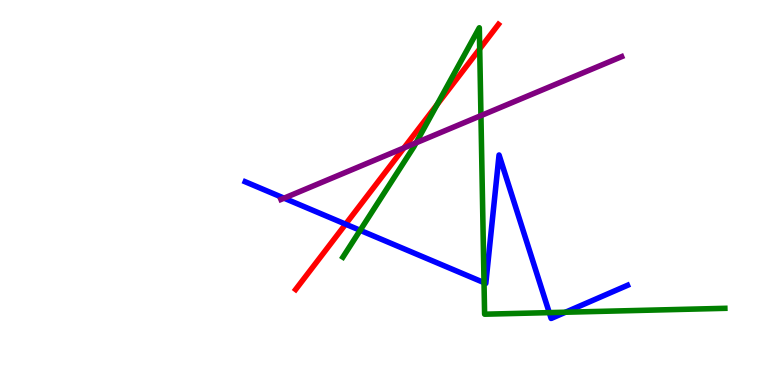[{'lines': ['blue', 'red'], 'intersections': [{'x': 4.46, 'y': 4.18}]}, {'lines': ['green', 'red'], 'intersections': [{'x': 5.64, 'y': 7.28}, {'x': 6.19, 'y': 8.73}]}, {'lines': ['purple', 'red'], 'intersections': [{'x': 5.21, 'y': 6.16}]}, {'lines': ['blue', 'green'], 'intersections': [{'x': 4.65, 'y': 4.02}, {'x': 6.25, 'y': 2.66}, {'x': 7.09, 'y': 1.88}, {'x': 7.3, 'y': 1.89}]}, {'lines': ['blue', 'purple'], 'intersections': [{'x': 3.67, 'y': 4.85}]}, {'lines': ['green', 'purple'], 'intersections': [{'x': 5.37, 'y': 6.29}, {'x': 6.21, 'y': 7.0}]}]